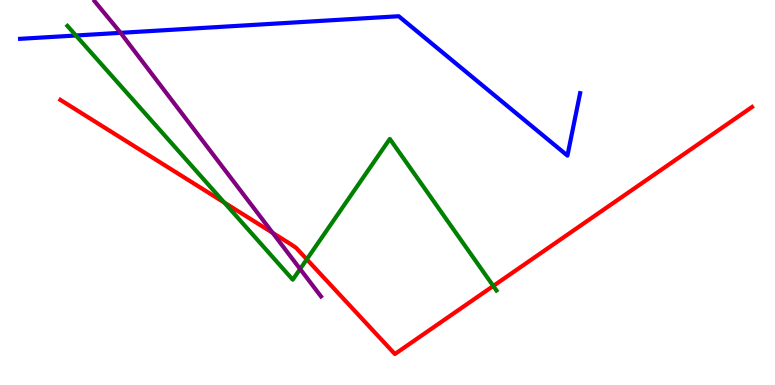[{'lines': ['blue', 'red'], 'intersections': []}, {'lines': ['green', 'red'], 'intersections': [{'x': 2.89, 'y': 4.74}, {'x': 3.96, 'y': 3.26}, {'x': 6.37, 'y': 2.57}]}, {'lines': ['purple', 'red'], 'intersections': [{'x': 3.52, 'y': 3.95}]}, {'lines': ['blue', 'green'], 'intersections': [{'x': 0.98, 'y': 9.08}]}, {'lines': ['blue', 'purple'], 'intersections': [{'x': 1.56, 'y': 9.15}]}, {'lines': ['green', 'purple'], 'intersections': [{'x': 3.87, 'y': 3.01}]}]